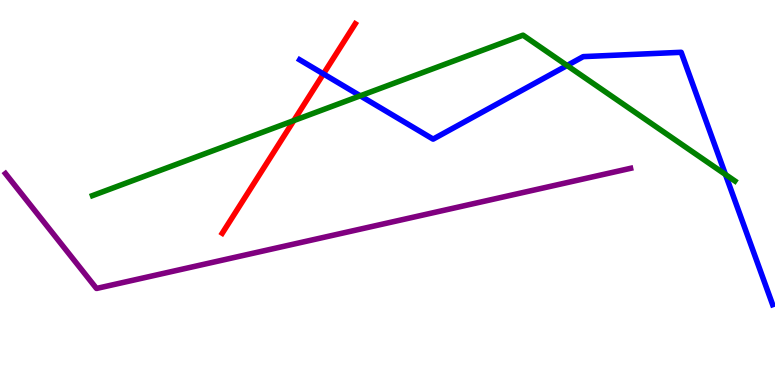[{'lines': ['blue', 'red'], 'intersections': [{'x': 4.17, 'y': 8.08}]}, {'lines': ['green', 'red'], 'intersections': [{'x': 3.79, 'y': 6.87}]}, {'lines': ['purple', 'red'], 'intersections': []}, {'lines': ['blue', 'green'], 'intersections': [{'x': 4.65, 'y': 7.51}, {'x': 7.32, 'y': 8.3}, {'x': 9.36, 'y': 5.47}]}, {'lines': ['blue', 'purple'], 'intersections': []}, {'lines': ['green', 'purple'], 'intersections': []}]